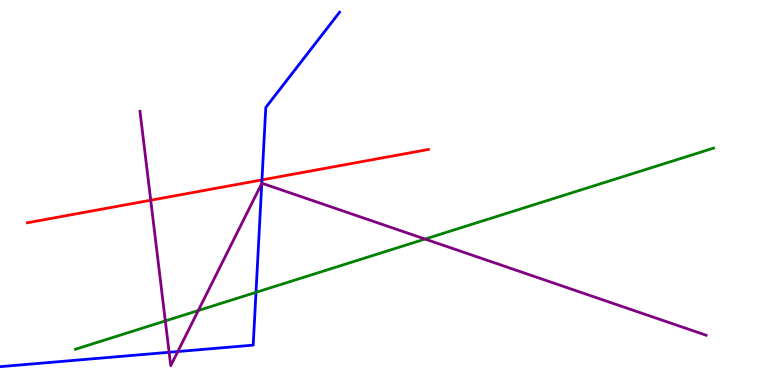[{'lines': ['blue', 'red'], 'intersections': [{'x': 3.38, 'y': 5.33}]}, {'lines': ['green', 'red'], 'intersections': []}, {'lines': ['purple', 'red'], 'intersections': [{'x': 1.94, 'y': 4.8}]}, {'lines': ['blue', 'green'], 'intersections': [{'x': 3.3, 'y': 2.41}]}, {'lines': ['blue', 'purple'], 'intersections': [{'x': 2.18, 'y': 0.85}, {'x': 2.29, 'y': 0.869}, {'x': 3.38, 'y': 5.23}]}, {'lines': ['green', 'purple'], 'intersections': [{'x': 2.13, 'y': 1.66}, {'x': 2.56, 'y': 1.93}, {'x': 5.48, 'y': 3.79}]}]